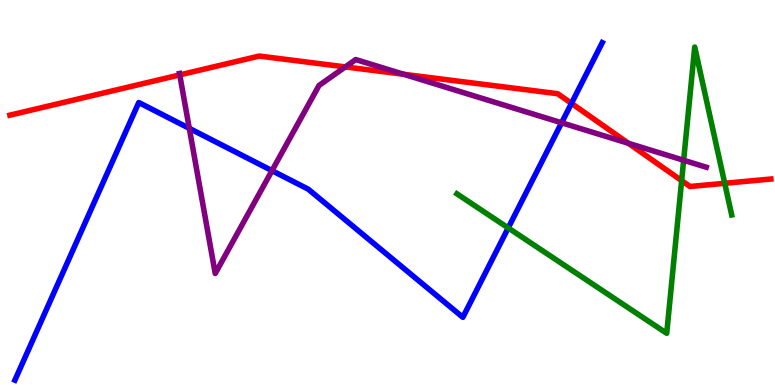[{'lines': ['blue', 'red'], 'intersections': [{'x': 7.37, 'y': 7.32}]}, {'lines': ['green', 'red'], 'intersections': [{'x': 8.8, 'y': 5.31}, {'x': 9.35, 'y': 5.24}]}, {'lines': ['purple', 'red'], 'intersections': [{'x': 2.32, 'y': 8.05}, {'x': 4.46, 'y': 8.26}, {'x': 5.21, 'y': 8.07}, {'x': 8.11, 'y': 6.28}]}, {'lines': ['blue', 'green'], 'intersections': [{'x': 6.56, 'y': 4.08}]}, {'lines': ['blue', 'purple'], 'intersections': [{'x': 2.44, 'y': 6.67}, {'x': 3.51, 'y': 5.57}, {'x': 7.25, 'y': 6.81}]}, {'lines': ['green', 'purple'], 'intersections': [{'x': 8.82, 'y': 5.84}]}]